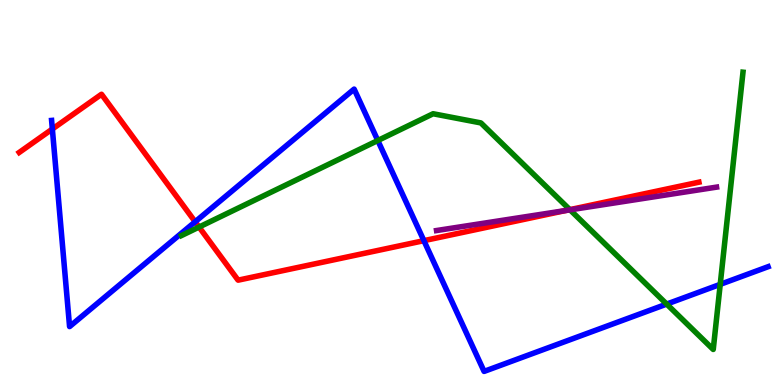[{'lines': ['blue', 'red'], 'intersections': [{'x': 0.675, 'y': 6.65}, {'x': 2.52, 'y': 4.24}, {'x': 5.47, 'y': 3.75}]}, {'lines': ['green', 'red'], 'intersections': [{'x': 2.57, 'y': 4.1}, {'x': 7.35, 'y': 4.55}]}, {'lines': ['purple', 'red'], 'intersections': [{'x': 7.3, 'y': 4.53}]}, {'lines': ['blue', 'green'], 'intersections': [{'x': 4.87, 'y': 6.35}, {'x': 8.6, 'y': 2.1}, {'x': 9.29, 'y': 2.61}]}, {'lines': ['blue', 'purple'], 'intersections': []}, {'lines': ['green', 'purple'], 'intersections': [{'x': 7.36, 'y': 4.55}]}]